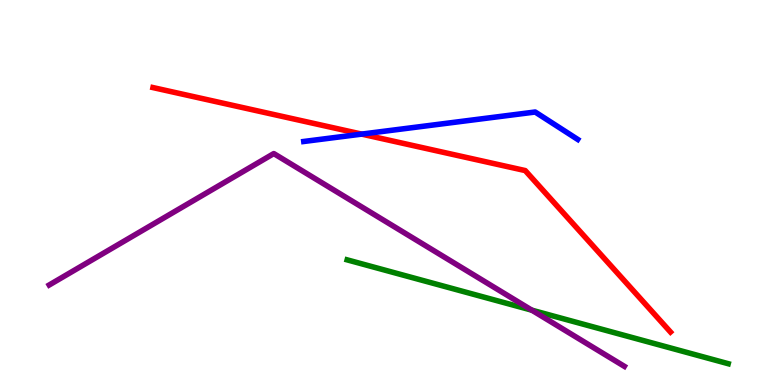[{'lines': ['blue', 'red'], 'intersections': [{'x': 4.67, 'y': 6.52}]}, {'lines': ['green', 'red'], 'intersections': []}, {'lines': ['purple', 'red'], 'intersections': []}, {'lines': ['blue', 'green'], 'intersections': []}, {'lines': ['blue', 'purple'], 'intersections': []}, {'lines': ['green', 'purple'], 'intersections': [{'x': 6.86, 'y': 1.94}]}]